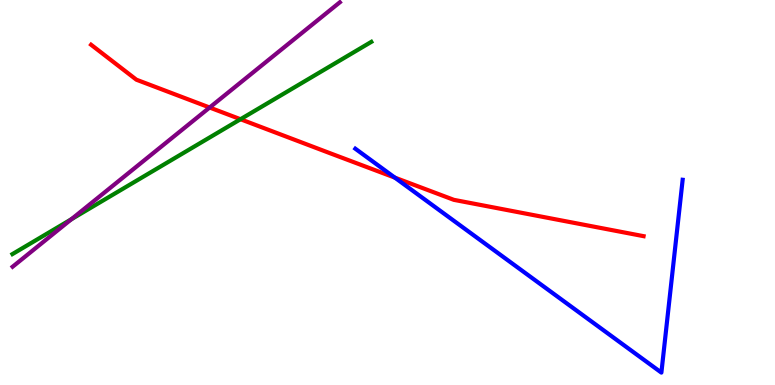[{'lines': ['blue', 'red'], 'intersections': [{'x': 5.09, 'y': 5.39}]}, {'lines': ['green', 'red'], 'intersections': [{'x': 3.1, 'y': 6.9}]}, {'lines': ['purple', 'red'], 'intersections': [{'x': 2.71, 'y': 7.21}]}, {'lines': ['blue', 'green'], 'intersections': []}, {'lines': ['blue', 'purple'], 'intersections': []}, {'lines': ['green', 'purple'], 'intersections': [{'x': 0.921, 'y': 4.31}]}]